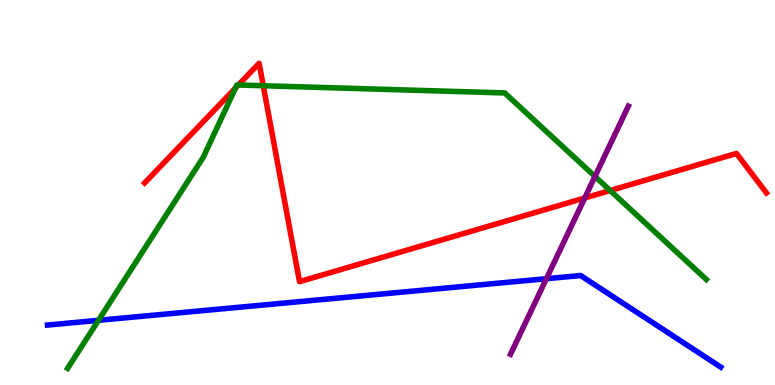[{'lines': ['blue', 'red'], 'intersections': []}, {'lines': ['green', 'red'], 'intersections': [{'x': 3.04, 'y': 7.71}, {'x': 3.08, 'y': 7.79}, {'x': 3.4, 'y': 7.77}, {'x': 7.87, 'y': 5.05}]}, {'lines': ['purple', 'red'], 'intersections': [{'x': 7.55, 'y': 4.86}]}, {'lines': ['blue', 'green'], 'intersections': [{'x': 1.27, 'y': 1.68}]}, {'lines': ['blue', 'purple'], 'intersections': [{'x': 7.05, 'y': 2.76}]}, {'lines': ['green', 'purple'], 'intersections': [{'x': 7.68, 'y': 5.42}]}]